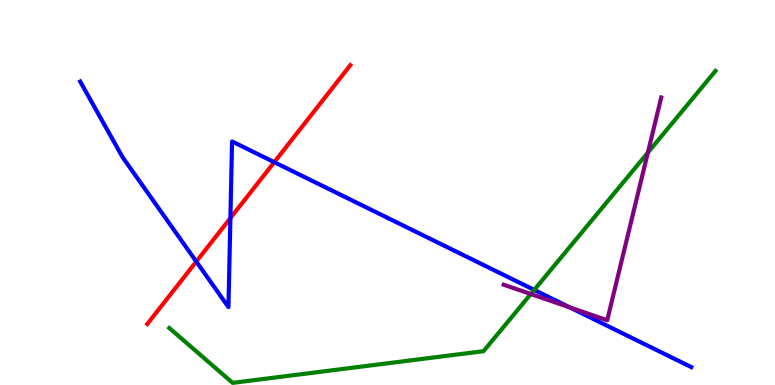[{'lines': ['blue', 'red'], 'intersections': [{'x': 2.53, 'y': 3.21}, {'x': 2.97, 'y': 4.34}, {'x': 3.54, 'y': 5.79}]}, {'lines': ['green', 'red'], 'intersections': []}, {'lines': ['purple', 'red'], 'intersections': []}, {'lines': ['blue', 'green'], 'intersections': [{'x': 6.89, 'y': 2.47}]}, {'lines': ['blue', 'purple'], 'intersections': [{'x': 7.35, 'y': 2.02}]}, {'lines': ['green', 'purple'], 'intersections': [{'x': 6.85, 'y': 2.36}, {'x': 8.36, 'y': 6.04}]}]